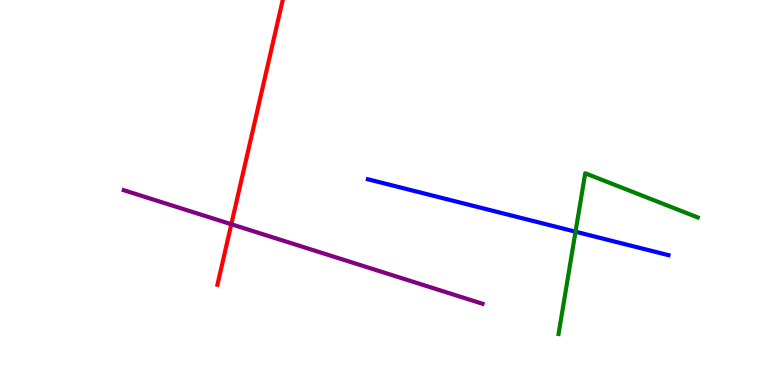[{'lines': ['blue', 'red'], 'intersections': []}, {'lines': ['green', 'red'], 'intersections': []}, {'lines': ['purple', 'red'], 'intersections': [{'x': 2.98, 'y': 4.18}]}, {'lines': ['blue', 'green'], 'intersections': [{'x': 7.43, 'y': 3.98}]}, {'lines': ['blue', 'purple'], 'intersections': []}, {'lines': ['green', 'purple'], 'intersections': []}]